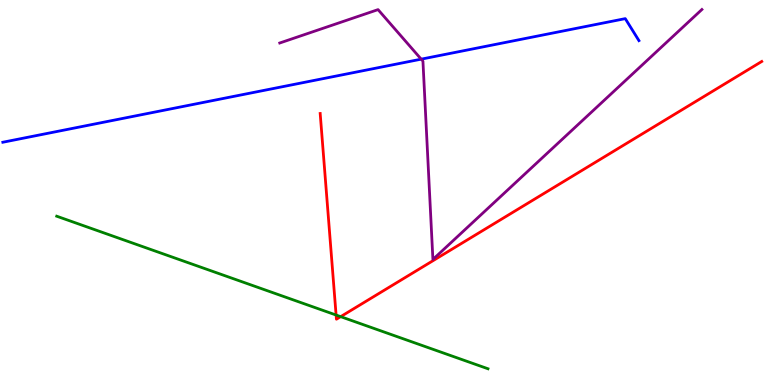[{'lines': ['blue', 'red'], 'intersections': []}, {'lines': ['green', 'red'], 'intersections': [{'x': 4.34, 'y': 1.82}, {'x': 4.4, 'y': 1.78}]}, {'lines': ['purple', 'red'], 'intersections': []}, {'lines': ['blue', 'green'], 'intersections': []}, {'lines': ['blue', 'purple'], 'intersections': [{'x': 5.43, 'y': 8.46}]}, {'lines': ['green', 'purple'], 'intersections': []}]